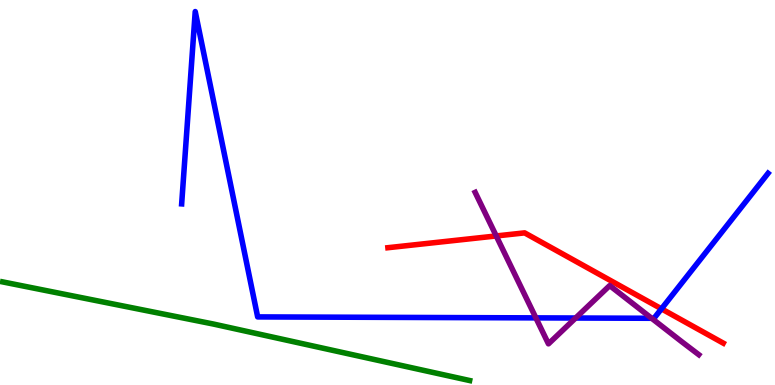[{'lines': ['blue', 'red'], 'intersections': [{'x': 8.53, 'y': 1.98}]}, {'lines': ['green', 'red'], 'intersections': []}, {'lines': ['purple', 'red'], 'intersections': [{'x': 6.4, 'y': 3.87}]}, {'lines': ['blue', 'green'], 'intersections': []}, {'lines': ['blue', 'purple'], 'intersections': [{'x': 6.91, 'y': 1.74}, {'x': 7.43, 'y': 1.74}, {'x': 8.41, 'y': 1.73}]}, {'lines': ['green', 'purple'], 'intersections': []}]